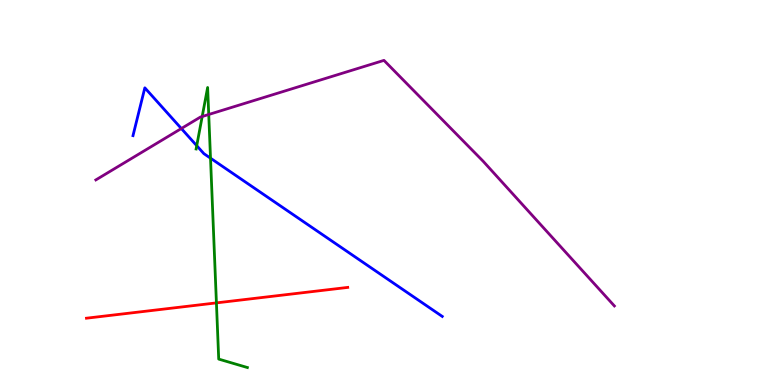[{'lines': ['blue', 'red'], 'intersections': []}, {'lines': ['green', 'red'], 'intersections': [{'x': 2.79, 'y': 2.13}]}, {'lines': ['purple', 'red'], 'intersections': []}, {'lines': ['blue', 'green'], 'intersections': [{'x': 2.54, 'y': 6.22}, {'x': 2.72, 'y': 5.89}]}, {'lines': ['blue', 'purple'], 'intersections': [{'x': 2.34, 'y': 6.66}]}, {'lines': ['green', 'purple'], 'intersections': [{'x': 2.61, 'y': 6.97}, {'x': 2.69, 'y': 7.03}]}]